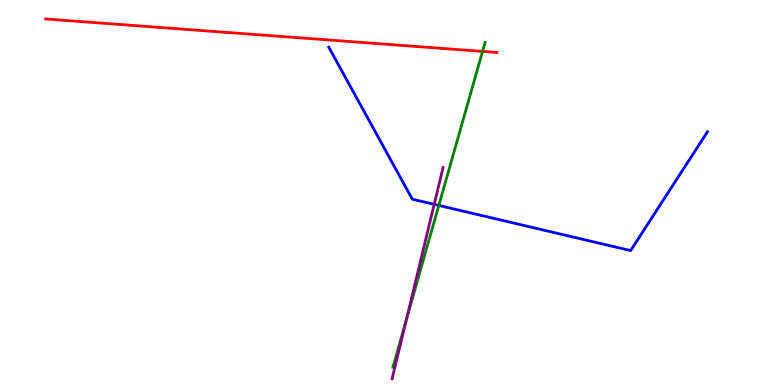[{'lines': ['blue', 'red'], 'intersections': []}, {'lines': ['green', 'red'], 'intersections': [{'x': 6.23, 'y': 8.67}]}, {'lines': ['purple', 'red'], 'intersections': []}, {'lines': ['blue', 'green'], 'intersections': [{'x': 5.66, 'y': 4.66}]}, {'lines': ['blue', 'purple'], 'intersections': [{'x': 5.6, 'y': 4.69}]}, {'lines': ['green', 'purple'], 'intersections': [{'x': 5.24, 'y': 1.7}]}]